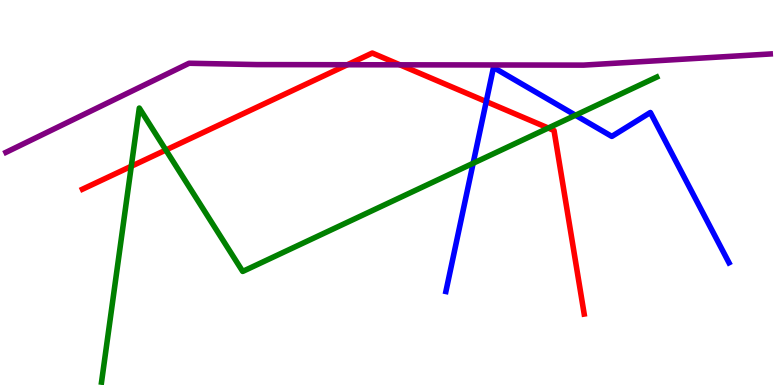[{'lines': ['blue', 'red'], 'intersections': [{'x': 6.27, 'y': 7.36}]}, {'lines': ['green', 'red'], 'intersections': [{'x': 1.69, 'y': 5.68}, {'x': 2.14, 'y': 6.1}, {'x': 7.07, 'y': 6.67}]}, {'lines': ['purple', 'red'], 'intersections': [{'x': 4.48, 'y': 8.32}, {'x': 5.16, 'y': 8.32}]}, {'lines': ['blue', 'green'], 'intersections': [{'x': 6.1, 'y': 5.76}, {'x': 7.43, 'y': 7.01}]}, {'lines': ['blue', 'purple'], 'intersections': []}, {'lines': ['green', 'purple'], 'intersections': []}]